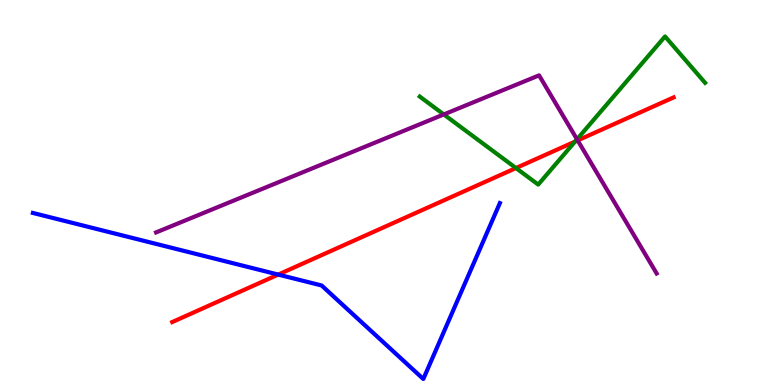[{'lines': ['blue', 'red'], 'intersections': [{'x': 3.59, 'y': 2.87}]}, {'lines': ['green', 'red'], 'intersections': [{'x': 6.66, 'y': 5.64}, {'x': 7.42, 'y': 6.32}]}, {'lines': ['purple', 'red'], 'intersections': [{'x': 7.45, 'y': 6.35}]}, {'lines': ['blue', 'green'], 'intersections': []}, {'lines': ['blue', 'purple'], 'intersections': []}, {'lines': ['green', 'purple'], 'intersections': [{'x': 5.73, 'y': 7.03}, {'x': 7.45, 'y': 6.38}]}]